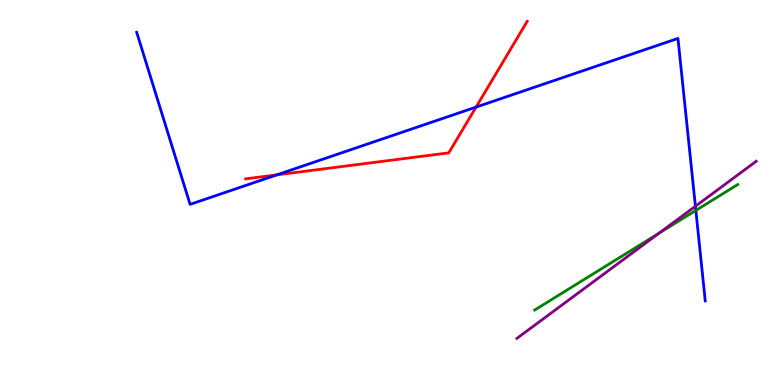[{'lines': ['blue', 'red'], 'intersections': [{'x': 3.57, 'y': 5.46}, {'x': 6.14, 'y': 7.22}]}, {'lines': ['green', 'red'], 'intersections': []}, {'lines': ['purple', 'red'], 'intersections': []}, {'lines': ['blue', 'green'], 'intersections': [{'x': 8.98, 'y': 4.53}]}, {'lines': ['blue', 'purple'], 'intersections': [{'x': 8.97, 'y': 4.64}]}, {'lines': ['green', 'purple'], 'intersections': [{'x': 8.51, 'y': 3.95}]}]